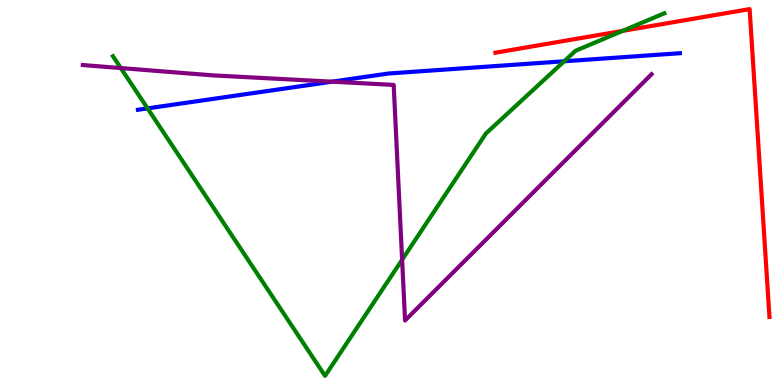[{'lines': ['blue', 'red'], 'intersections': []}, {'lines': ['green', 'red'], 'intersections': [{'x': 8.03, 'y': 9.2}]}, {'lines': ['purple', 'red'], 'intersections': []}, {'lines': ['blue', 'green'], 'intersections': [{'x': 1.9, 'y': 7.18}, {'x': 7.28, 'y': 8.41}]}, {'lines': ['blue', 'purple'], 'intersections': [{'x': 4.28, 'y': 7.88}]}, {'lines': ['green', 'purple'], 'intersections': [{'x': 1.56, 'y': 8.23}, {'x': 5.19, 'y': 3.25}]}]